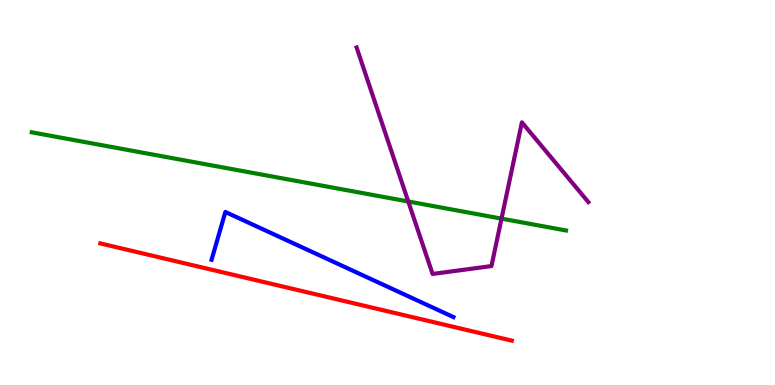[{'lines': ['blue', 'red'], 'intersections': []}, {'lines': ['green', 'red'], 'intersections': []}, {'lines': ['purple', 'red'], 'intersections': []}, {'lines': ['blue', 'green'], 'intersections': []}, {'lines': ['blue', 'purple'], 'intersections': []}, {'lines': ['green', 'purple'], 'intersections': [{'x': 5.27, 'y': 4.77}, {'x': 6.47, 'y': 4.32}]}]